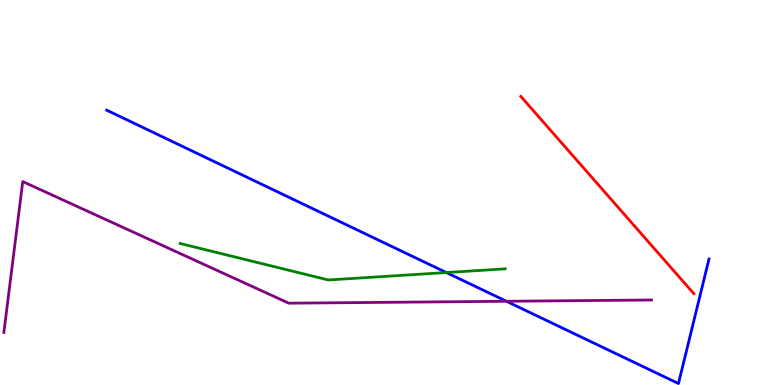[{'lines': ['blue', 'red'], 'intersections': []}, {'lines': ['green', 'red'], 'intersections': []}, {'lines': ['purple', 'red'], 'intersections': []}, {'lines': ['blue', 'green'], 'intersections': [{'x': 5.76, 'y': 2.92}]}, {'lines': ['blue', 'purple'], 'intersections': [{'x': 6.53, 'y': 2.17}]}, {'lines': ['green', 'purple'], 'intersections': []}]